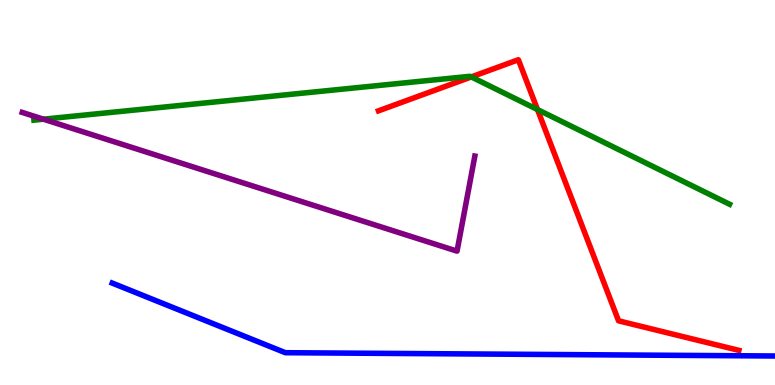[{'lines': ['blue', 'red'], 'intersections': []}, {'lines': ['green', 'red'], 'intersections': [{'x': 6.08, 'y': 8.0}, {'x': 6.94, 'y': 7.15}]}, {'lines': ['purple', 'red'], 'intersections': []}, {'lines': ['blue', 'green'], 'intersections': []}, {'lines': ['blue', 'purple'], 'intersections': []}, {'lines': ['green', 'purple'], 'intersections': [{'x': 0.561, 'y': 6.9}]}]